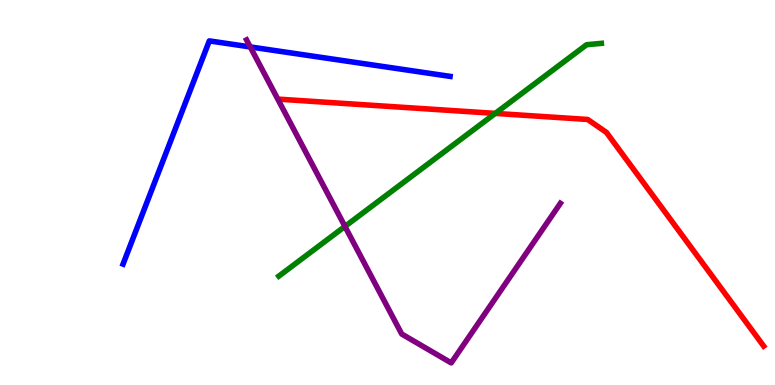[{'lines': ['blue', 'red'], 'intersections': []}, {'lines': ['green', 'red'], 'intersections': [{'x': 6.39, 'y': 7.05}]}, {'lines': ['purple', 'red'], 'intersections': []}, {'lines': ['blue', 'green'], 'intersections': []}, {'lines': ['blue', 'purple'], 'intersections': [{'x': 3.23, 'y': 8.78}]}, {'lines': ['green', 'purple'], 'intersections': [{'x': 4.45, 'y': 4.12}]}]